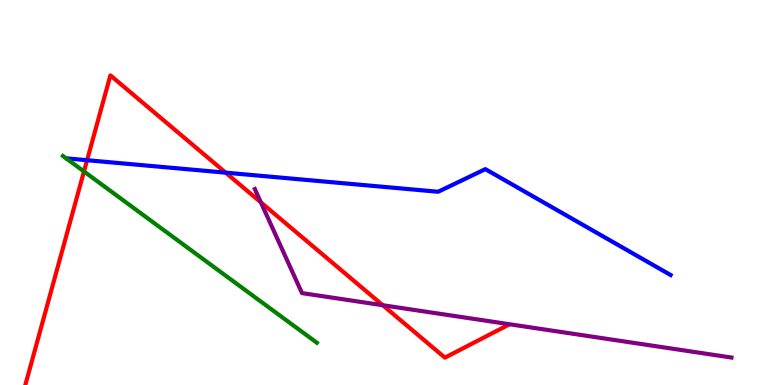[{'lines': ['blue', 'red'], 'intersections': [{'x': 1.12, 'y': 5.84}, {'x': 2.91, 'y': 5.52}]}, {'lines': ['green', 'red'], 'intersections': [{'x': 1.08, 'y': 5.55}]}, {'lines': ['purple', 'red'], 'intersections': [{'x': 3.37, 'y': 4.74}, {'x': 4.94, 'y': 2.07}]}, {'lines': ['blue', 'green'], 'intersections': []}, {'lines': ['blue', 'purple'], 'intersections': []}, {'lines': ['green', 'purple'], 'intersections': []}]